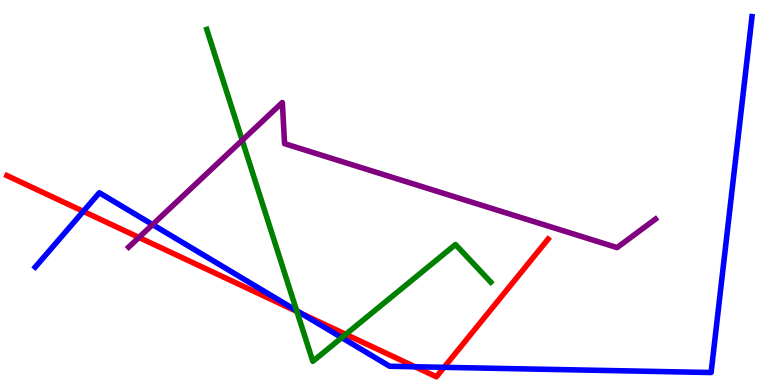[{'lines': ['blue', 'red'], 'intersections': [{'x': 1.07, 'y': 4.51}, {'x': 3.89, 'y': 1.86}, {'x': 5.36, 'y': 0.474}, {'x': 5.73, 'y': 0.459}]}, {'lines': ['green', 'red'], 'intersections': [{'x': 3.83, 'y': 1.91}, {'x': 4.46, 'y': 1.32}]}, {'lines': ['purple', 'red'], 'intersections': [{'x': 1.79, 'y': 3.83}]}, {'lines': ['blue', 'green'], 'intersections': [{'x': 3.83, 'y': 1.93}, {'x': 4.41, 'y': 1.23}]}, {'lines': ['blue', 'purple'], 'intersections': [{'x': 1.97, 'y': 4.17}]}, {'lines': ['green', 'purple'], 'intersections': [{'x': 3.13, 'y': 6.36}]}]